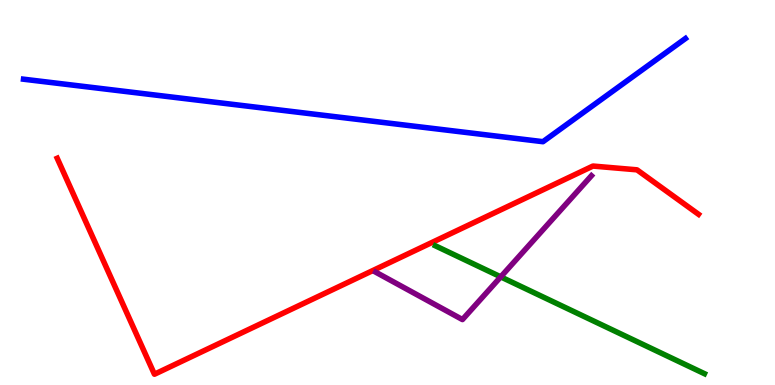[{'lines': ['blue', 'red'], 'intersections': []}, {'lines': ['green', 'red'], 'intersections': []}, {'lines': ['purple', 'red'], 'intersections': []}, {'lines': ['blue', 'green'], 'intersections': []}, {'lines': ['blue', 'purple'], 'intersections': []}, {'lines': ['green', 'purple'], 'intersections': [{'x': 6.46, 'y': 2.81}]}]